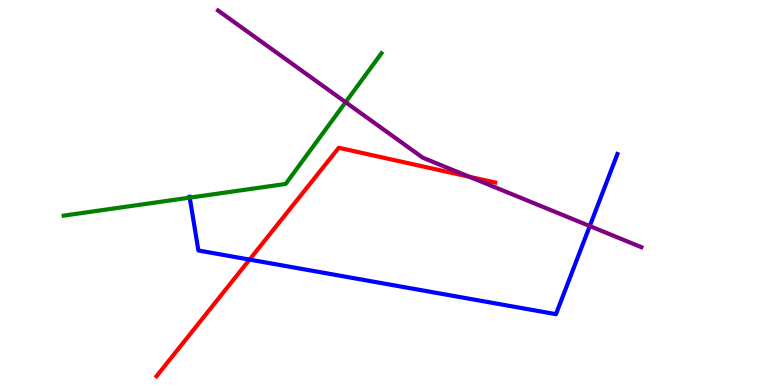[{'lines': ['blue', 'red'], 'intersections': [{'x': 3.22, 'y': 3.26}]}, {'lines': ['green', 'red'], 'intersections': []}, {'lines': ['purple', 'red'], 'intersections': [{'x': 6.06, 'y': 5.41}]}, {'lines': ['blue', 'green'], 'intersections': [{'x': 2.45, 'y': 4.87}]}, {'lines': ['blue', 'purple'], 'intersections': [{'x': 7.61, 'y': 4.13}]}, {'lines': ['green', 'purple'], 'intersections': [{'x': 4.46, 'y': 7.35}]}]